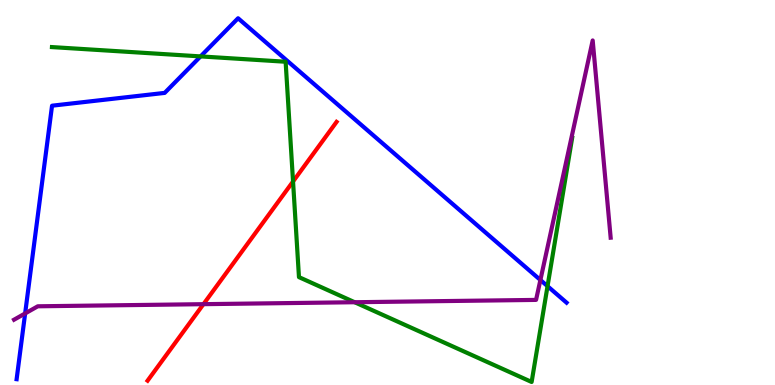[{'lines': ['blue', 'red'], 'intersections': []}, {'lines': ['green', 'red'], 'intersections': [{'x': 3.78, 'y': 5.29}]}, {'lines': ['purple', 'red'], 'intersections': [{'x': 2.63, 'y': 2.1}]}, {'lines': ['blue', 'green'], 'intersections': [{'x': 2.59, 'y': 8.53}, {'x': 7.07, 'y': 2.57}]}, {'lines': ['blue', 'purple'], 'intersections': [{'x': 0.324, 'y': 1.86}, {'x': 6.97, 'y': 2.73}]}, {'lines': ['green', 'purple'], 'intersections': [{'x': 4.58, 'y': 2.15}]}]